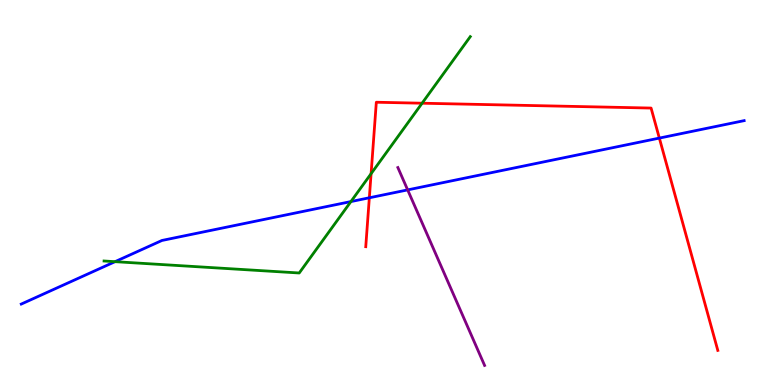[{'lines': ['blue', 'red'], 'intersections': [{'x': 4.77, 'y': 4.86}, {'x': 8.51, 'y': 6.41}]}, {'lines': ['green', 'red'], 'intersections': [{'x': 4.79, 'y': 5.49}, {'x': 5.45, 'y': 7.32}]}, {'lines': ['purple', 'red'], 'intersections': []}, {'lines': ['blue', 'green'], 'intersections': [{'x': 1.48, 'y': 3.2}, {'x': 4.53, 'y': 4.76}]}, {'lines': ['blue', 'purple'], 'intersections': [{'x': 5.26, 'y': 5.07}]}, {'lines': ['green', 'purple'], 'intersections': []}]